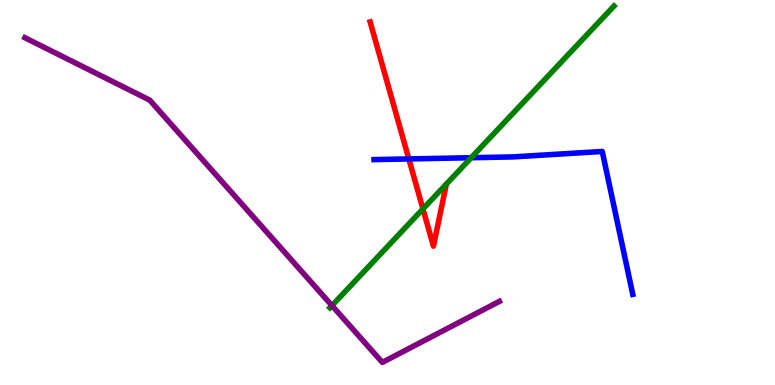[{'lines': ['blue', 'red'], 'intersections': [{'x': 5.28, 'y': 5.87}]}, {'lines': ['green', 'red'], 'intersections': [{'x': 5.46, 'y': 4.57}]}, {'lines': ['purple', 'red'], 'intersections': []}, {'lines': ['blue', 'green'], 'intersections': [{'x': 6.08, 'y': 5.9}]}, {'lines': ['blue', 'purple'], 'intersections': []}, {'lines': ['green', 'purple'], 'intersections': [{'x': 4.28, 'y': 2.06}]}]